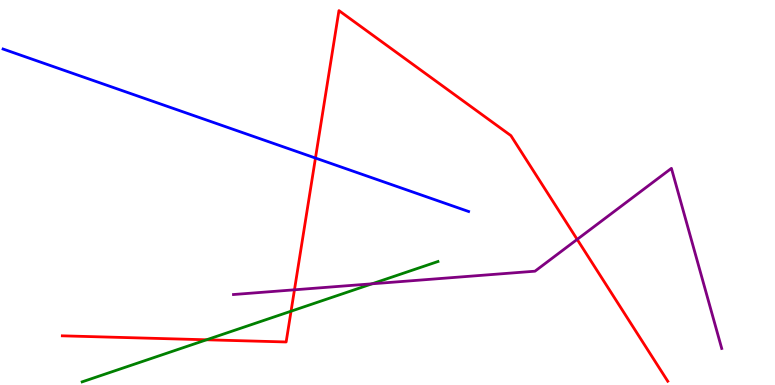[{'lines': ['blue', 'red'], 'intersections': [{'x': 4.07, 'y': 5.89}]}, {'lines': ['green', 'red'], 'intersections': [{'x': 2.66, 'y': 1.17}, {'x': 3.76, 'y': 1.92}]}, {'lines': ['purple', 'red'], 'intersections': [{'x': 3.8, 'y': 2.47}, {'x': 7.45, 'y': 3.78}]}, {'lines': ['blue', 'green'], 'intersections': []}, {'lines': ['blue', 'purple'], 'intersections': []}, {'lines': ['green', 'purple'], 'intersections': [{'x': 4.8, 'y': 2.63}]}]